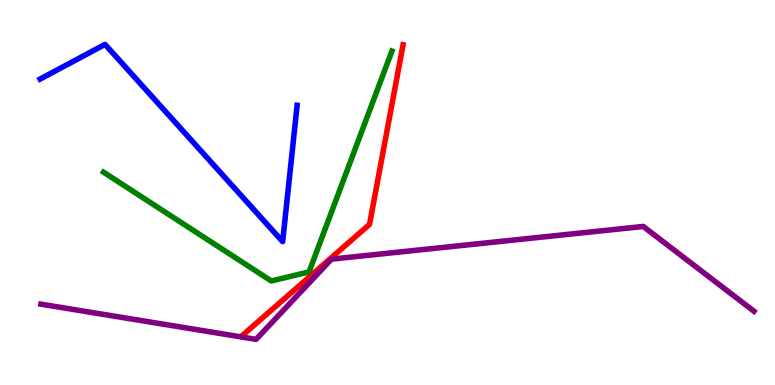[{'lines': ['blue', 'red'], 'intersections': []}, {'lines': ['green', 'red'], 'intersections': []}, {'lines': ['purple', 'red'], 'intersections': []}, {'lines': ['blue', 'green'], 'intersections': []}, {'lines': ['blue', 'purple'], 'intersections': []}, {'lines': ['green', 'purple'], 'intersections': []}]